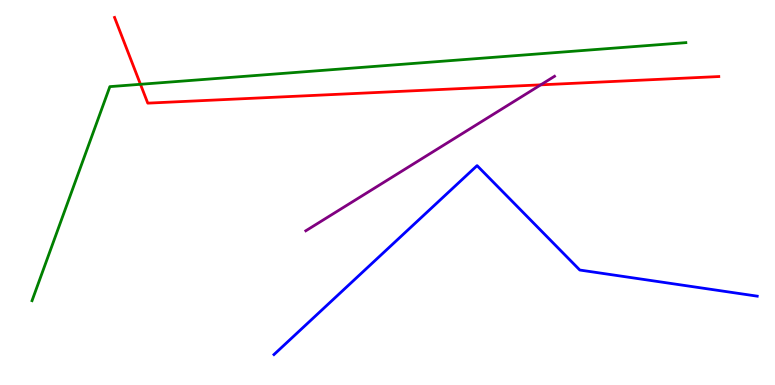[{'lines': ['blue', 'red'], 'intersections': []}, {'lines': ['green', 'red'], 'intersections': [{'x': 1.81, 'y': 7.81}]}, {'lines': ['purple', 'red'], 'intersections': [{'x': 6.98, 'y': 7.8}]}, {'lines': ['blue', 'green'], 'intersections': []}, {'lines': ['blue', 'purple'], 'intersections': []}, {'lines': ['green', 'purple'], 'intersections': []}]